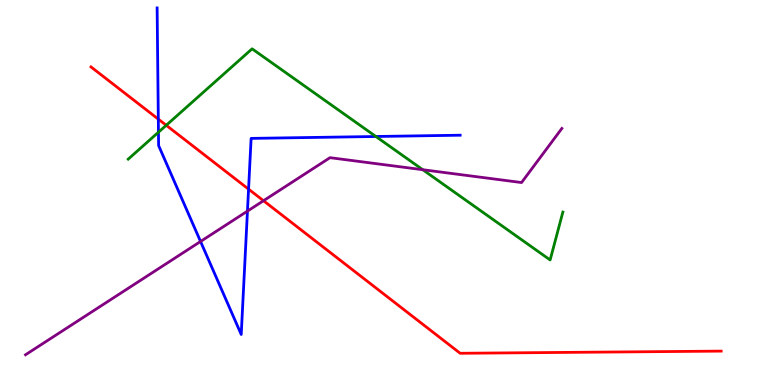[{'lines': ['blue', 'red'], 'intersections': [{'x': 2.04, 'y': 6.91}, {'x': 3.21, 'y': 5.09}]}, {'lines': ['green', 'red'], 'intersections': [{'x': 2.14, 'y': 6.75}]}, {'lines': ['purple', 'red'], 'intersections': [{'x': 3.4, 'y': 4.79}]}, {'lines': ['blue', 'green'], 'intersections': [{'x': 2.04, 'y': 6.57}, {'x': 4.85, 'y': 6.45}]}, {'lines': ['blue', 'purple'], 'intersections': [{'x': 2.59, 'y': 3.73}, {'x': 3.19, 'y': 4.52}]}, {'lines': ['green', 'purple'], 'intersections': [{'x': 5.46, 'y': 5.59}]}]